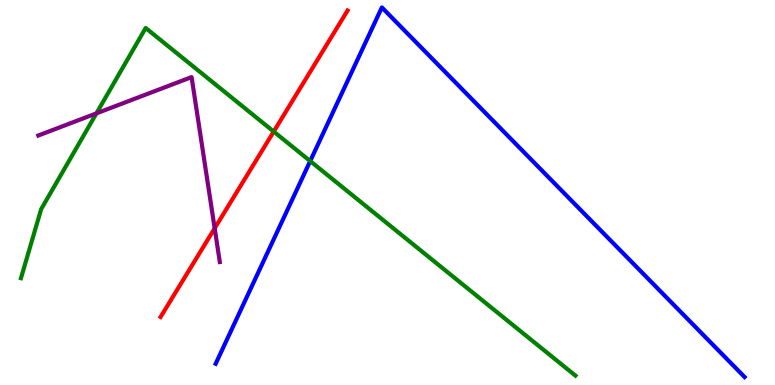[{'lines': ['blue', 'red'], 'intersections': []}, {'lines': ['green', 'red'], 'intersections': [{'x': 3.53, 'y': 6.58}]}, {'lines': ['purple', 'red'], 'intersections': [{'x': 2.77, 'y': 4.07}]}, {'lines': ['blue', 'green'], 'intersections': [{'x': 4.0, 'y': 5.82}]}, {'lines': ['blue', 'purple'], 'intersections': []}, {'lines': ['green', 'purple'], 'intersections': [{'x': 1.24, 'y': 7.06}]}]